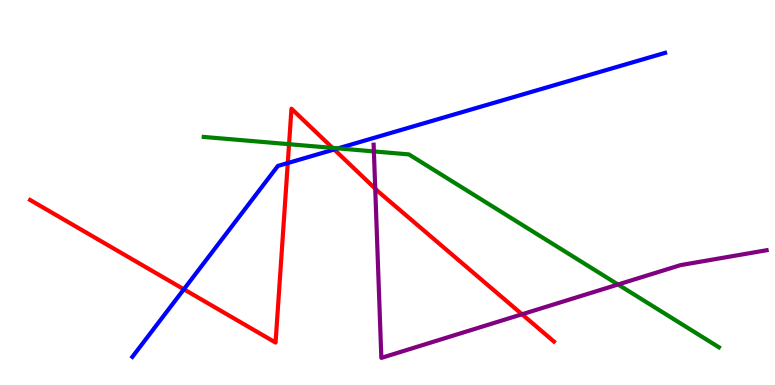[{'lines': ['blue', 'red'], 'intersections': [{'x': 2.37, 'y': 2.49}, {'x': 3.71, 'y': 5.77}, {'x': 4.31, 'y': 6.12}]}, {'lines': ['green', 'red'], 'intersections': [{'x': 3.73, 'y': 6.25}, {'x': 4.29, 'y': 6.16}]}, {'lines': ['purple', 'red'], 'intersections': [{'x': 4.84, 'y': 5.1}, {'x': 6.74, 'y': 1.84}]}, {'lines': ['blue', 'green'], 'intersections': [{'x': 4.36, 'y': 6.15}]}, {'lines': ['blue', 'purple'], 'intersections': []}, {'lines': ['green', 'purple'], 'intersections': [{'x': 4.82, 'y': 6.07}, {'x': 7.97, 'y': 2.61}]}]